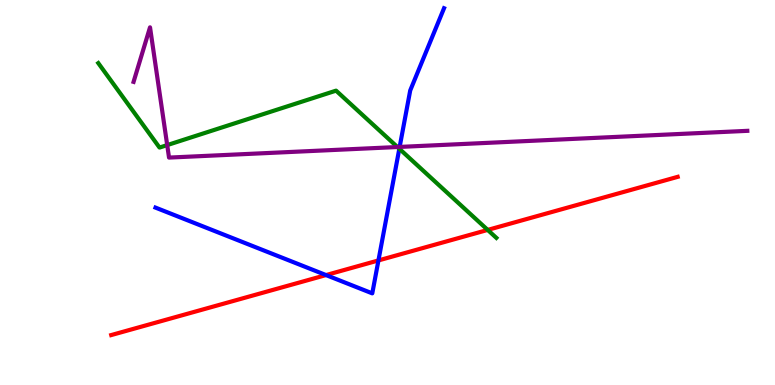[{'lines': ['blue', 'red'], 'intersections': [{'x': 4.21, 'y': 2.86}, {'x': 4.88, 'y': 3.24}]}, {'lines': ['green', 'red'], 'intersections': [{'x': 6.29, 'y': 4.03}]}, {'lines': ['purple', 'red'], 'intersections': []}, {'lines': ['blue', 'green'], 'intersections': [{'x': 5.15, 'y': 6.14}]}, {'lines': ['blue', 'purple'], 'intersections': [{'x': 5.16, 'y': 6.18}]}, {'lines': ['green', 'purple'], 'intersections': [{'x': 2.16, 'y': 6.23}, {'x': 5.13, 'y': 6.18}]}]